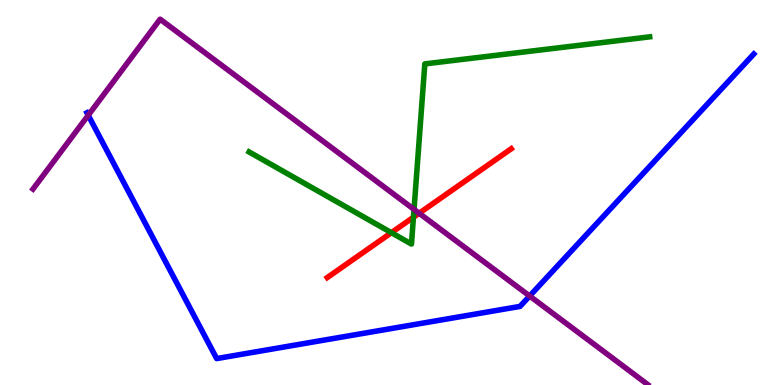[{'lines': ['blue', 'red'], 'intersections': []}, {'lines': ['green', 'red'], 'intersections': [{'x': 5.05, 'y': 3.96}, {'x': 5.33, 'y': 4.36}]}, {'lines': ['purple', 'red'], 'intersections': [{'x': 5.41, 'y': 4.46}]}, {'lines': ['blue', 'green'], 'intersections': []}, {'lines': ['blue', 'purple'], 'intersections': [{'x': 1.14, 'y': 7.01}, {'x': 6.83, 'y': 2.31}]}, {'lines': ['green', 'purple'], 'intersections': [{'x': 5.34, 'y': 4.56}]}]